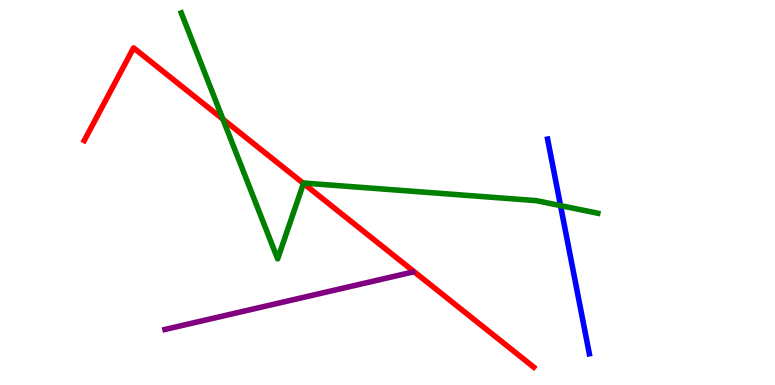[{'lines': ['blue', 'red'], 'intersections': []}, {'lines': ['green', 'red'], 'intersections': [{'x': 2.88, 'y': 6.9}, {'x': 3.92, 'y': 5.24}]}, {'lines': ['purple', 'red'], 'intersections': []}, {'lines': ['blue', 'green'], 'intersections': [{'x': 7.23, 'y': 4.66}]}, {'lines': ['blue', 'purple'], 'intersections': []}, {'lines': ['green', 'purple'], 'intersections': []}]